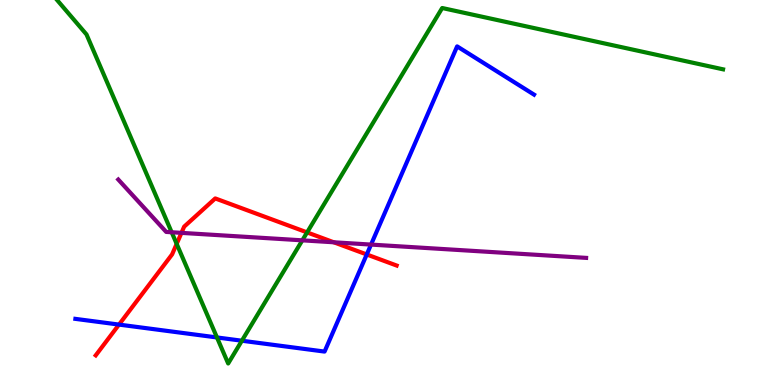[{'lines': ['blue', 'red'], 'intersections': [{'x': 1.54, 'y': 1.57}, {'x': 4.73, 'y': 3.39}]}, {'lines': ['green', 'red'], 'intersections': [{'x': 2.28, 'y': 3.67}, {'x': 3.96, 'y': 3.96}]}, {'lines': ['purple', 'red'], 'intersections': [{'x': 2.34, 'y': 3.95}, {'x': 4.31, 'y': 3.71}]}, {'lines': ['blue', 'green'], 'intersections': [{'x': 2.8, 'y': 1.24}, {'x': 3.12, 'y': 1.15}]}, {'lines': ['blue', 'purple'], 'intersections': [{'x': 4.79, 'y': 3.65}]}, {'lines': ['green', 'purple'], 'intersections': [{'x': 2.22, 'y': 3.97}, {'x': 3.9, 'y': 3.76}]}]